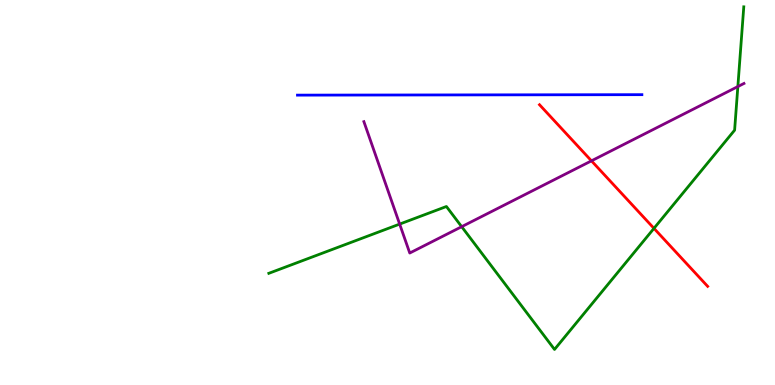[{'lines': ['blue', 'red'], 'intersections': []}, {'lines': ['green', 'red'], 'intersections': [{'x': 8.44, 'y': 4.07}]}, {'lines': ['purple', 'red'], 'intersections': [{'x': 7.63, 'y': 5.82}]}, {'lines': ['blue', 'green'], 'intersections': []}, {'lines': ['blue', 'purple'], 'intersections': []}, {'lines': ['green', 'purple'], 'intersections': [{'x': 5.16, 'y': 4.18}, {'x': 5.96, 'y': 4.11}, {'x': 9.52, 'y': 7.75}]}]